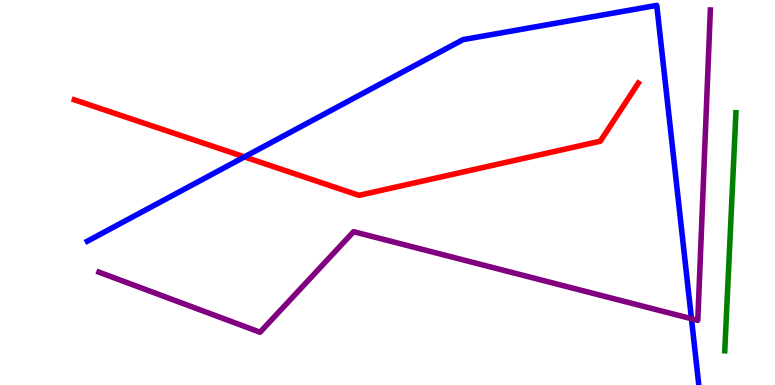[{'lines': ['blue', 'red'], 'intersections': [{'x': 3.15, 'y': 5.92}]}, {'lines': ['green', 'red'], 'intersections': []}, {'lines': ['purple', 'red'], 'intersections': []}, {'lines': ['blue', 'green'], 'intersections': []}, {'lines': ['blue', 'purple'], 'intersections': [{'x': 8.92, 'y': 1.72}]}, {'lines': ['green', 'purple'], 'intersections': []}]